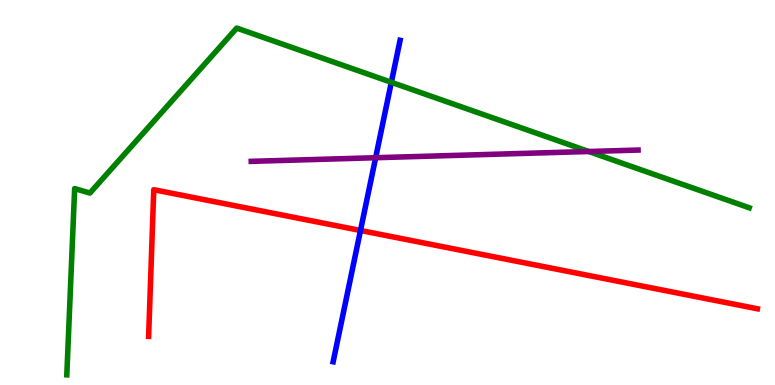[{'lines': ['blue', 'red'], 'intersections': [{'x': 4.65, 'y': 4.01}]}, {'lines': ['green', 'red'], 'intersections': []}, {'lines': ['purple', 'red'], 'intersections': []}, {'lines': ['blue', 'green'], 'intersections': [{'x': 5.05, 'y': 7.86}]}, {'lines': ['blue', 'purple'], 'intersections': [{'x': 4.85, 'y': 5.9}]}, {'lines': ['green', 'purple'], 'intersections': [{'x': 7.6, 'y': 6.06}]}]